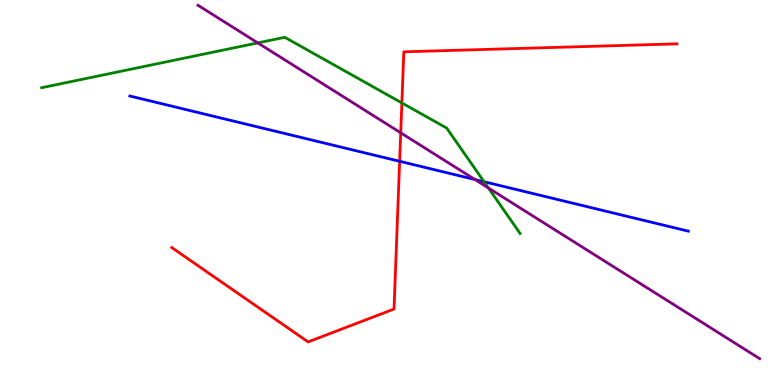[{'lines': ['blue', 'red'], 'intersections': [{'x': 5.16, 'y': 5.81}]}, {'lines': ['green', 'red'], 'intersections': [{'x': 5.19, 'y': 7.33}]}, {'lines': ['purple', 'red'], 'intersections': [{'x': 5.17, 'y': 6.55}]}, {'lines': ['blue', 'green'], 'intersections': [{'x': 6.25, 'y': 5.28}]}, {'lines': ['blue', 'purple'], 'intersections': [{'x': 6.13, 'y': 5.34}]}, {'lines': ['green', 'purple'], 'intersections': [{'x': 3.33, 'y': 8.89}, {'x': 6.3, 'y': 5.12}]}]